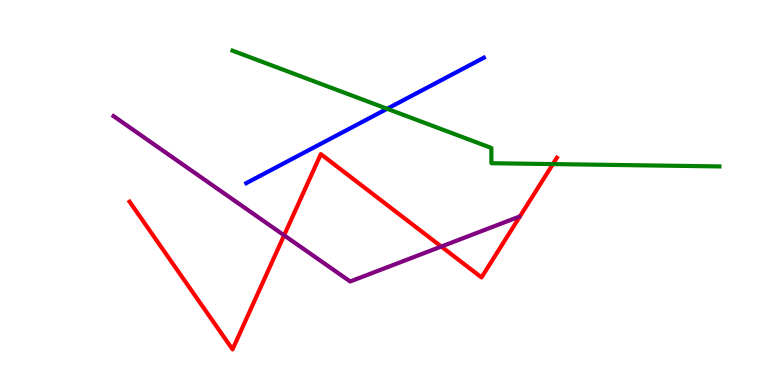[{'lines': ['blue', 'red'], 'intersections': []}, {'lines': ['green', 'red'], 'intersections': [{'x': 7.13, 'y': 5.74}]}, {'lines': ['purple', 'red'], 'intersections': [{'x': 3.67, 'y': 3.89}, {'x': 5.69, 'y': 3.6}]}, {'lines': ['blue', 'green'], 'intersections': [{'x': 5.0, 'y': 7.17}]}, {'lines': ['blue', 'purple'], 'intersections': []}, {'lines': ['green', 'purple'], 'intersections': []}]